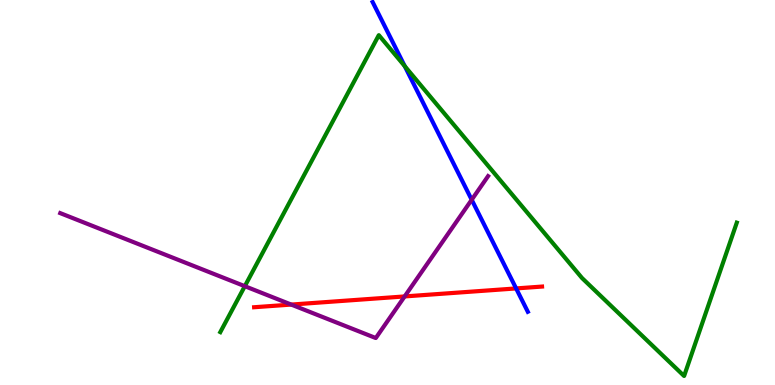[{'lines': ['blue', 'red'], 'intersections': [{'x': 6.66, 'y': 2.51}]}, {'lines': ['green', 'red'], 'intersections': []}, {'lines': ['purple', 'red'], 'intersections': [{'x': 3.76, 'y': 2.09}, {'x': 5.22, 'y': 2.3}]}, {'lines': ['blue', 'green'], 'intersections': [{'x': 5.22, 'y': 8.28}]}, {'lines': ['blue', 'purple'], 'intersections': [{'x': 6.09, 'y': 4.81}]}, {'lines': ['green', 'purple'], 'intersections': [{'x': 3.16, 'y': 2.57}]}]